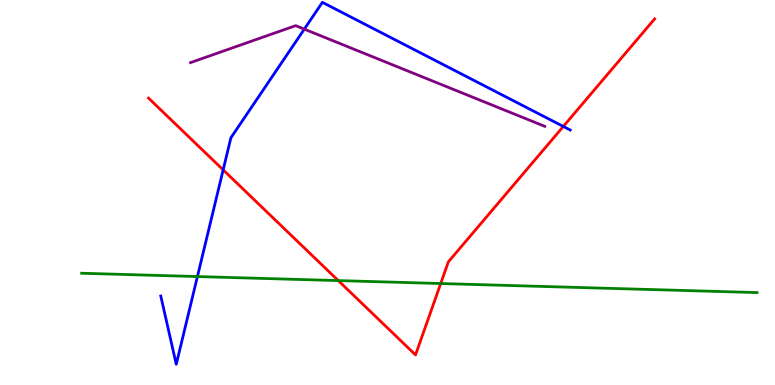[{'lines': ['blue', 'red'], 'intersections': [{'x': 2.88, 'y': 5.59}, {'x': 7.27, 'y': 6.72}]}, {'lines': ['green', 'red'], 'intersections': [{'x': 4.36, 'y': 2.71}, {'x': 5.69, 'y': 2.64}]}, {'lines': ['purple', 'red'], 'intersections': []}, {'lines': ['blue', 'green'], 'intersections': [{'x': 2.55, 'y': 2.82}]}, {'lines': ['blue', 'purple'], 'intersections': [{'x': 3.93, 'y': 9.24}]}, {'lines': ['green', 'purple'], 'intersections': []}]